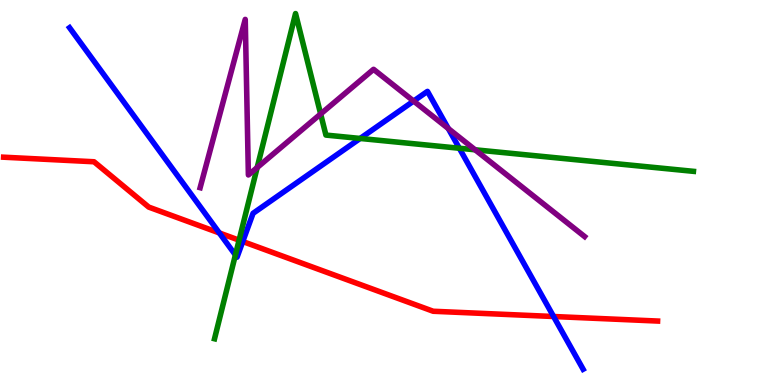[{'lines': ['blue', 'red'], 'intersections': [{'x': 2.83, 'y': 3.95}, {'x': 3.13, 'y': 3.73}, {'x': 7.14, 'y': 1.78}]}, {'lines': ['green', 'red'], 'intersections': [{'x': 3.08, 'y': 3.76}]}, {'lines': ['purple', 'red'], 'intersections': []}, {'lines': ['blue', 'green'], 'intersections': [{'x': 3.04, 'y': 3.38}, {'x': 4.65, 'y': 6.4}, {'x': 5.93, 'y': 6.15}]}, {'lines': ['blue', 'purple'], 'intersections': [{'x': 5.34, 'y': 7.37}, {'x': 5.78, 'y': 6.66}]}, {'lines': ['green', 'purple'], 'intersections': [{'x': 3.32, 'y': 5.65}, {'x': 4.14, 'y': 7.04}, {'x': 6.13, 'y': 6.11}]}]